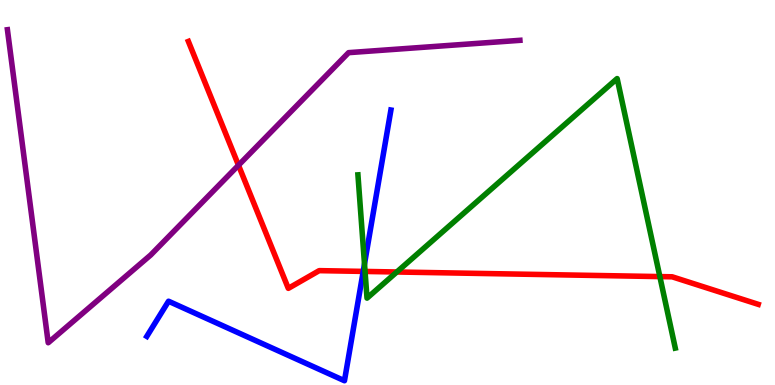[{'lines': ['blue', 'red'], 'intersections': [{'x': 4.69, 'y': 2.95}]}, {'lines': ['green', 'red'], 'intersections': [{'x': 4.71, 'y': 2.95}, {'x': 5.12, 'y': 2.94}, {'x': 8.51, 'y': 2.82}]}, {'lines': ['purple', 'red'], 'intersections': [{'x': 3.08, 'y': 5.71}]}, {'lines': ['blue', 'green'], 'intersections': [{'x': 4.7, 'y': 3.14}]}, {'lines': ['blue', 'purple'], 'intersections': []}, {'lines': ['green', 'purple'], 'intersections': []}]